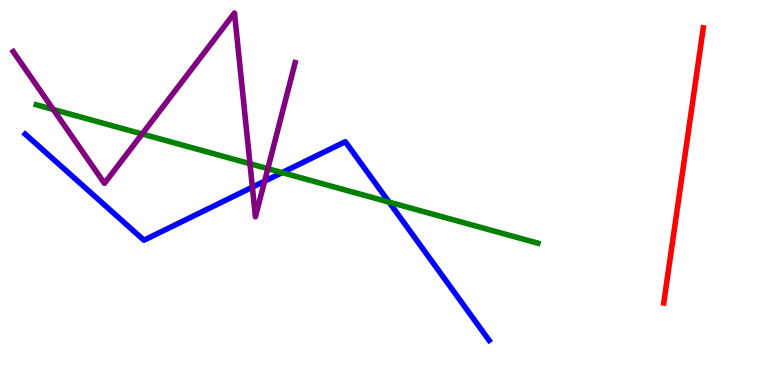[{'lines': ['blue', 'red'], 'intersections': []}, {'lines': ['green', 'red'], 'intersections': []}, {'lines': ['purple', 'red'], 'intersections': []}, {'lines': ['blue', 'green'], 'intersections': [{'x': 3.64, 'y': 5.52}, {'x': 5.02, 'y': 4.75}]}, {'lines': ['blue', 'purple'], 'intersections': [{'x': 3.26, 'y': 5.14}, {'x': 3.41, 'y': 5.29}]}, {'lines': ['green', 'purple'], 'intersections': [{'x': 0.687, 'y': 7.16}, {'x': 1.83, 'y': 6.52}, {'x': 3.23, 'y': 5.75}, {'x': 3.46, 'y': 5.62}]}]